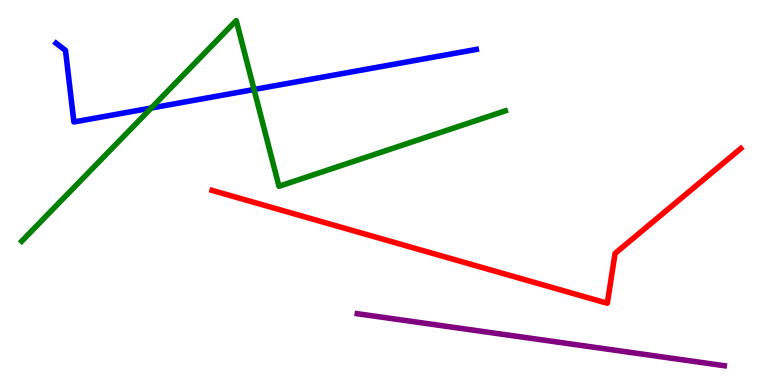[{'lines': ['blue', 'red'], 'intersections': []}, {'lines': ['green', 'red'], 'intersections': []}, {'lines': ['purple', 'red'], 'intersections': []}, {'lines': ['blue', 'green'], 'intersections': [{'x': 1.95, 'y': 7.19}, {'x': 3.28, 'y': 7.68}]}, {'lines': ['blue', 'purple'], 'intersections': []}, {'lines': ['green', 'purple'], 'intersections': []}]